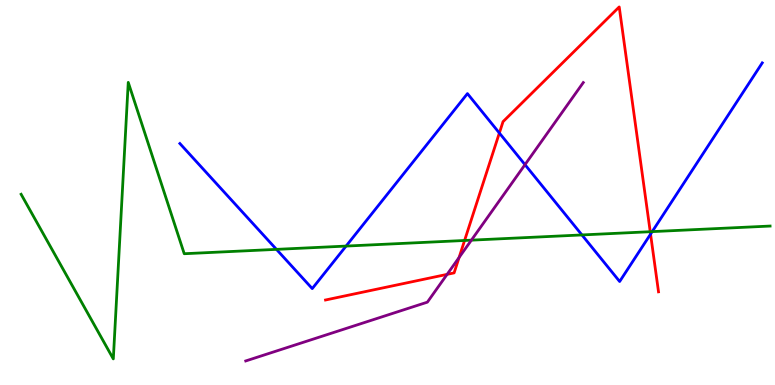[{'lines': ['blue', 'red'], 'intersections': [{'x': 6.44, 'y': 6.55}, {'x': 8.39, 'y': 3.92}]}, {'lines': ['green', 'red'], 'intersections': [{'x': 5.99, 'y': 3.75}, {'x': 8.39, 'y': 3.98}]}, {'lines': ['purple', 'red'], 'intersections': [{'x': 5.77, 'y': 2.87}, {'x': 5.92, 'y': 3.31}]}, {'lines': ['blue', 'green'], 'intersections': [{'x': 3.57, 'y': 3.52}, {'x': 4.47, 'y': 3.61}, {'x': 7.51, 'y': 3.9}, {'x': 8.42, 'y': 3.98}]}, {'lines': ['blue', 'purple'], 'intersections': [{'x': 6.77, 'y': 5.72}]}, {'lines': ['green', 'purple'], 'intersections': [{'x': 6.08, 'y': 3.76}]}]